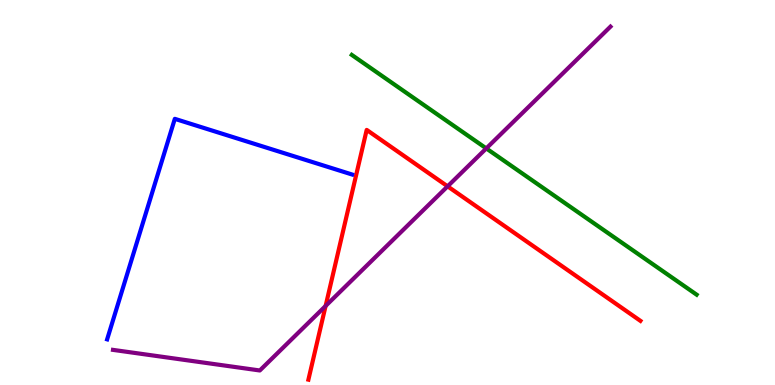[{'lines': ['blue', 'red'], 'intersections': []}, {'lines': ['green', 'red'], 'intersections': []}, {'lines': ['purple', 'red'], 'intersections': [{'x': 4.2, 'y': 2.05}, {'x': 5.78, 'y': 5.16}]}, {'lines': ['blue', 'green'], 'intersections': []}, {'lines': ['blue', 'purple'], 'intersections': []}, {'lines': ['green', 'purple'], 'intersections': [{'x': 6.27, 'y': 6.15}]}]